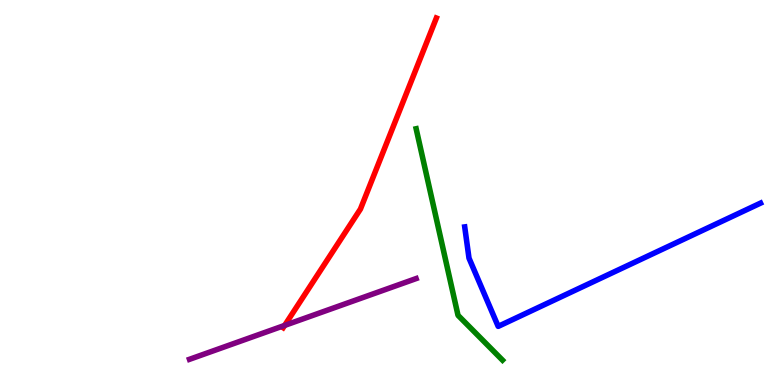[{'lines': ['blue', 'red'], 'intersections': []}, {'lines': ['green', 'red'], 'intersections': []}, {'lines': ['purple', 'red'], 'intersections': [{'x': 3.67, 'y': 1.55}]}, {'lines': ['blue', 'green'], 'intersections': []}, {'lines': ['blue', 'purple'], 'intersections': []}, {'lines': ['green', 'purple'], 'intersections': []}]